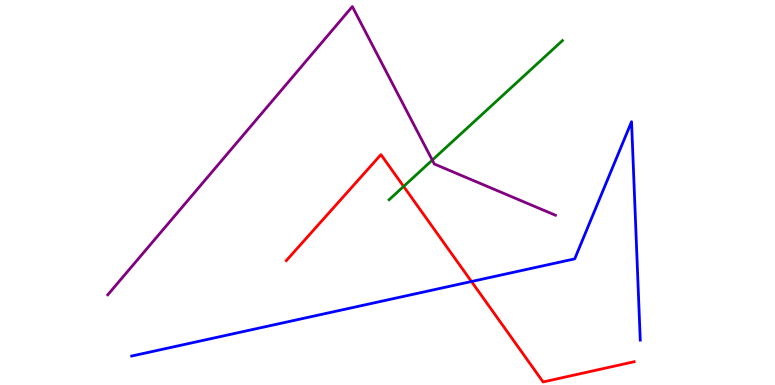[{'lines': ['blue', 'red'], 'intersections': [{'x': 6.08, 'y': 2.69}]}, {'lines': ['green', 'red'], 'intersections': [{'x': 5.21, 'y': 5.16}]}, {'lines': ['purple', 'red'], 'intersections': []}, {'lines': ['blue', 'green'], 'intersections': []}, {'lines': ['blue', 'purple'], 'intersections': []}, {'lines': ['green', 'purple'], 'intersections': [{'x': 5.58, 'y': 5.84}]}]